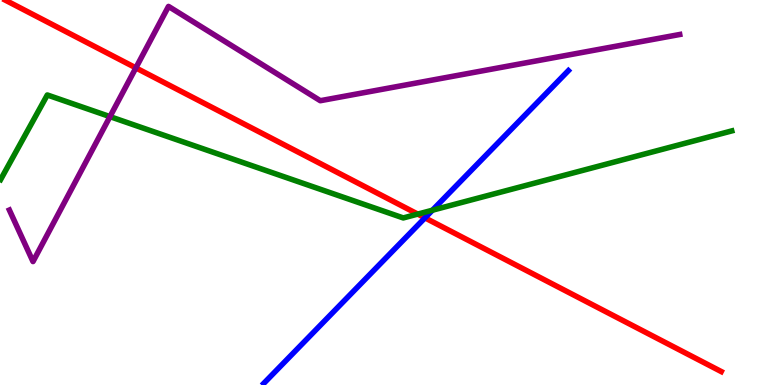[{'lines': ['blue', 'red'], 'intersections': [{'x': 5.48, 'y': 4.34}]}, {'lines': ['green', 'red'], 'intersections': [{'x': 5.39, 'y': 4.44}]}, {'lines': ['purple', 'red'], 'intersections': [{'x': 1.75, 'y': 8.24}]}, {'lines': ['blue', 'green'], 'intersections': [{'x': 5.58, 'y': 4.54}]}, {'lines': ['blue', 'purple'], 'intersections': []}, {'lines': ['green', 'purple'], 'intersections': [{'x': 1.42, 'y': 6.97}]}]